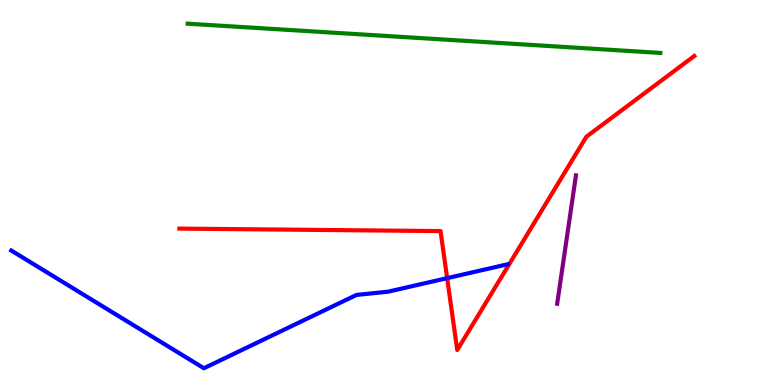[{'lines': ['blue', 'red'], 'intersections': [{'x': 5.77, 'y': 2.78}]}, {'lines': ['green', 'red'], 'intersections': []}, {'lines': ['purple', 'red'], 'intersections': []}, {'lines': ['blue', 'green'], 'intersections': []}, {'lines': ['blue', 'purple'], 'intersections': []}, {'lines': ['green', 'purple'], 'intersections': []}]